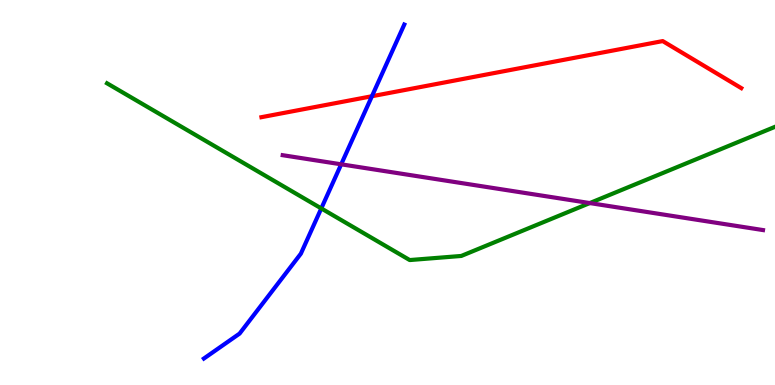[{'lines': ['blue', 'red'], 'intersections': [{'x': 4.8, 'y': 7.5}]}, {'lines': ['green', 'red'], 'intersections': []}, {'lines': ['purple', 'red'], 'intersections': []}, {'lines': ['blue', 'green'], 'intersections': [{'x': 4.15, 'y': 4.59}]}, {'lines': ['blue', 'purple'], 'intersections': [{'x': 4.4, 'y': 5.73}]}, {'lines': ['green', 'purple'], 'intersections': [{'x': 7.61, 'y': 4.73}]}]